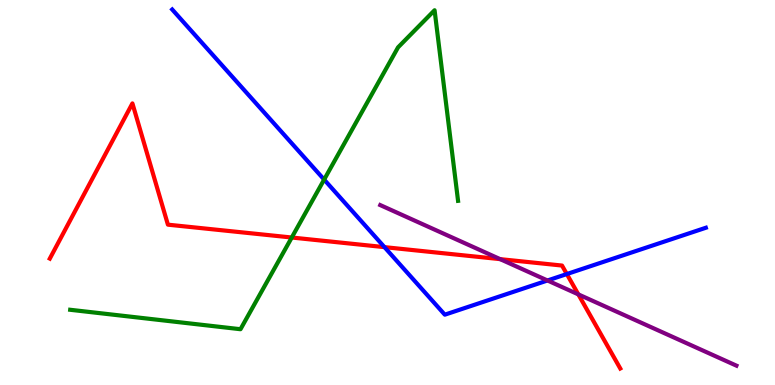[{'lines': ['blue', 'red'], 'intersections': [{'x': 4.96, 'y': 3.58}, {'x': 7.31, 'y': 2.88}]}, {'lines': ['green', 'red'], 'intersections': [{'x': 3.76, 'y': 3.83}]}, {'lines': ['purple', 'red'], 'intersections': [{'x': 6.45, 'y': 3.27}, {'x': 7.46, 'y': 2.35}]}, {'lines': ['blue', 'green'], 'intersections': [{'x': 4.18, 'y': 5.34}]}, {'lines': ['blue', 'purple'], 'intersections': [{'x': 7.06, 'y': 2.71}]}, {'lines': ['green', 'purple'], 'intersections': []}]